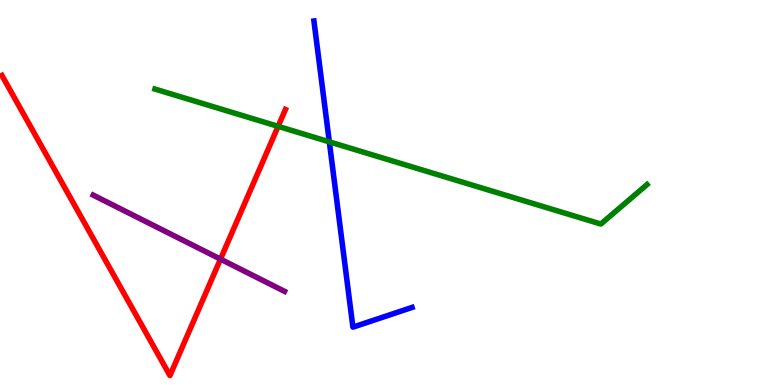[{'lines': ['blue', 'red'], 'intersections': []}, {'lines': ['green', 'red'], 'intersections': [{'x': 3.59, 'y': 6.72}]}, {'lines': ['purple', 'red'], 'intersections': [{'x': 2.84, 'y': 3.27}]}, {'lines': ['blue', 'green'], 'intersections': [{'x': 4.25, 'y': 6.32}]}, {'lines': ['blue', 'purple'], 'intersections': []}, {'lines': ['green', 'purple'], 'intersections': []}]